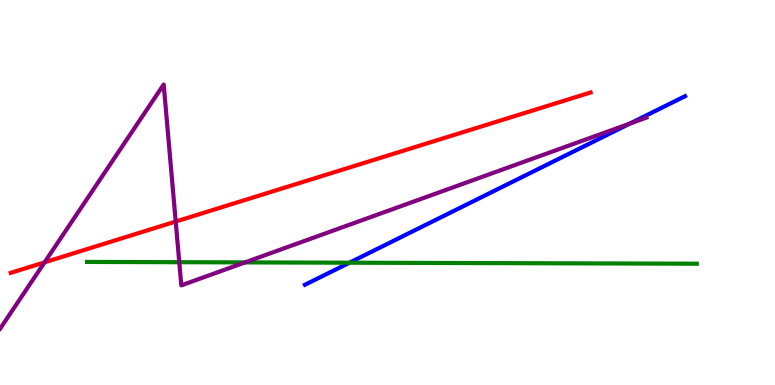[{'lines': ['blue', 'red'], 'intersections': []}, {'lines': ['green', 'red'], 'intersections': []}, {'lines': ['purple', 'red'], 'intersections': [{'x': 0.575, 'y': 3.19}, {'x': 2.27, 'y': 4.25}]}, {'lines': ['blue', 'green'], 'intersections': [{'x': 4.51, 'y': 3.18}]}, {'lines': ['blue', 'purple'], 'intersections': [{'x': 8.13, 'y': 6.79}]}, {'lines': ['green', 'purple'], 'intersections': [{'x': 2.31, 'y': 3.19}, {'x': 3.16, 'y': 3.18}]}]